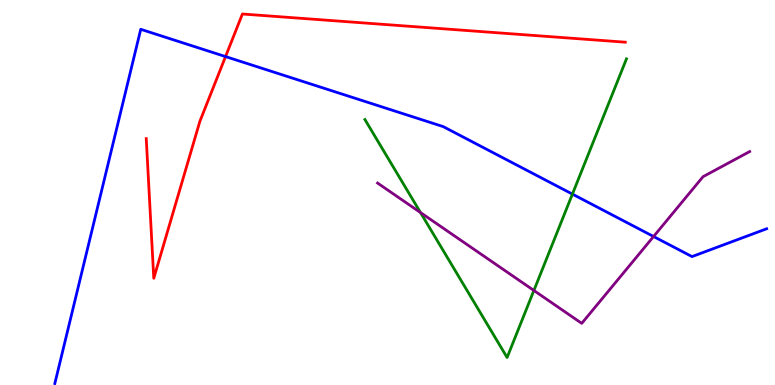[{'lines': ['blue', 'red'], 'intersections': [{'x': 2.91, 'y': 8.53}]}, {'lines': ['green', 'red'], 'intersections': []}, {'lines': ['purple', 'red'], 'intersections': []}, {'lines': ['blue', 'green'], 'intersections': [{'x': 7.39, 'y': 4.96}]}, {'lines': ['blue', 'purple'], 'intersections': [{'x': 8.43, 'y': 3.86}]}, {'lines': ['green', 'purple'], 'intersections': [{'x': 5.43, 'y': 4.48}, {'x': 6.89, 'y': 2.46}]}]